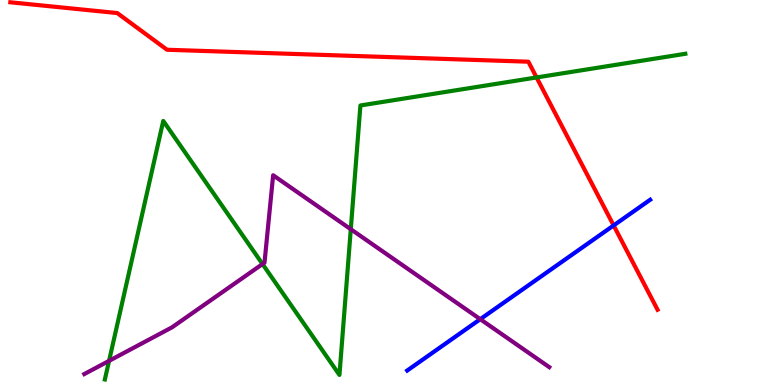[{'lines': ['blue', 'red'], 'intersections': [{'x': 7.92, 'y': 4.14}]}, {'lines': ['green', 'red'], 'intersections': [{'x': 6.92, 'y': 7.99}]}, {'lines': ['purple', 'red'], 'intersections': []}, {'lines': ['blue', 'green'], 'intersections': []}, {'lines': ['blue', 'purple'], 'intersections': [{'x': 6.2, 'y': 1.71}]}, {'lines': ['green', 'purple'], 'intersections': [{'x': 1.41, 'y': 0.627}, {'x': 3.39, 'y': 3.14}, {'x': 4.53, 'y': 4.05}]}]